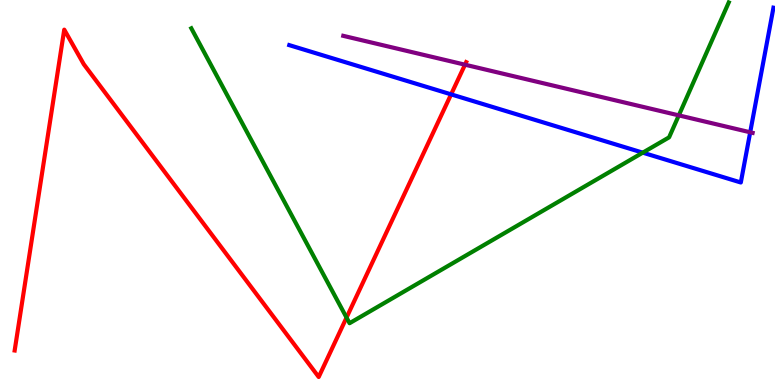[{'lines': ['blue', 'red'], 'intersections': [{'x': 5.82, 'y': 7.55}]}, {'lines': ['green', 'red'], 'intersections': [{'x': 4.47, 'y': 1.75}]}, {'lines': ['purple', 'red'], 'intersections': [{'x': 6.0, 'y': 8.32}]}, {'lines': ['blue', 'green'], 'intersections': [{'x': 8.29, 'y': 6.03}]}, {'lines': ['blue', 'purple'], 'intersections': [{'x': 9.68, 'y': 6.56}]}, {'lines': ['green', 'purple'], 'intersections': [{'x': 8.76, 'y': 7.0}]}]